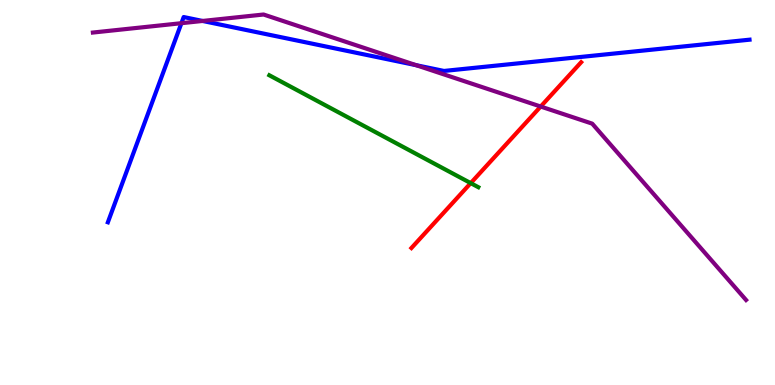[{'lines': ['blue', 'red'], 'intersections': []}, {'lines': ['green', 'red'], 'intersections': [{'x': 6.07, 'y': 5.24}]}, {'lines': ['purple', 'red'], 'intersections': [{'x': 6.98, 'y': 7.23}]}, {'lines': ['blue', 'green'], 'intersections': []}, {'lines': ['blue', 'purple'], 'intersections': [{'x': 2.34, 'y': 9.4}, {'x': 2.61, 'y': 9.46}, {'x': 5.37, 'y': 8.31}]}, {'lines': ['green', 'purple'], 'intersections': []}]